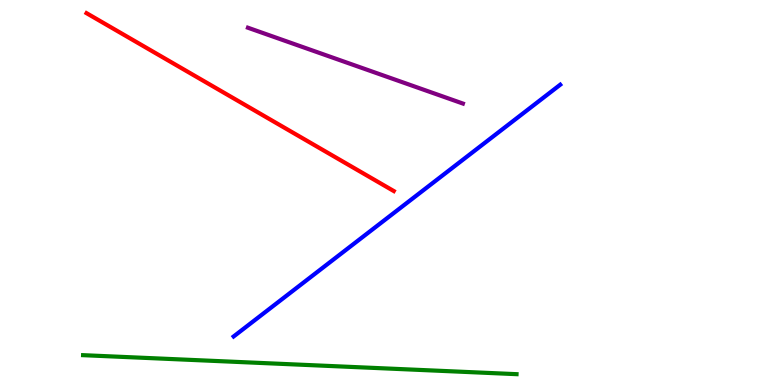[{'lines': ['blue', 'red'], 'intersections': []}, {'lines': ['green', 'red'], 'intersections': []}, {'lines': ['purple', 'red'], 'intersections': []}, {'lines': ['blue', 'green'], 'intersections': []}, {'lines': ['blue', 'purple'], 'intersections': []}, {'lines': ['green', 'purple'], 'intersections': []}]